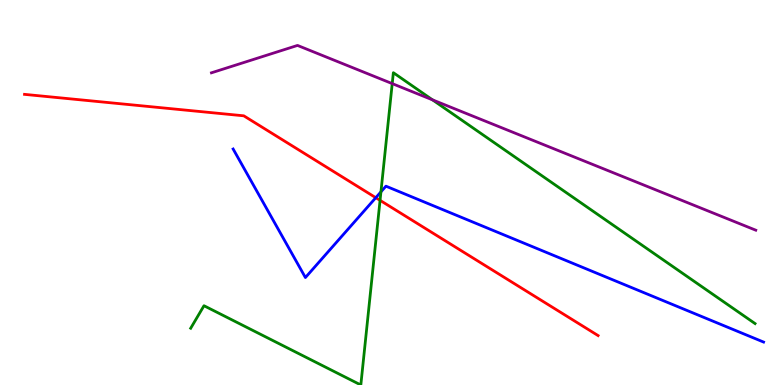[{'lines': ['blue', 'red'], 'intersections': [{'x': 4.85, 'y': 4.87}]}, {'lines': ['green', 'red'], 'intersections': [{'x': 4.9, 'y': 4.8}]}, {'lines': ['purple', 'red'], 'intersections': []}, {'lines': ['blue', 'green'], 'intersections': [{'x': 4.92, 'y': 5.02}]}, {'lines': ['blue', 'purple'], 'intersections': []}, {'lines': ['green', 'purple'], 'intersections': [{'x': 5.06, 'y': 7.83}, {'x': 5.58, 'y': 7.41}]}]